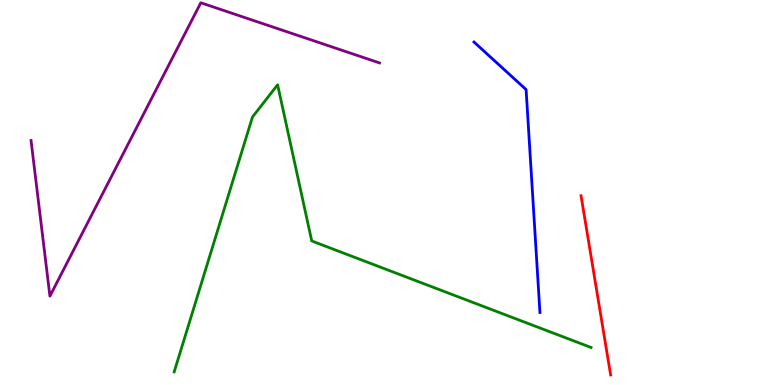[{'lines': ['blue', 'red'], 'intersections': []}, {'lines': ['green', 'red'], 'intersections': []}, {'lines': ['purple', 'red'], 'intersections': []}, {'lines': ['blue', 'green'], 'intersections': []}, {'lines': ['blue', 'purple'], 'intersections': []}, {'lines': ['green', 'purple'], 'intersections': []}]